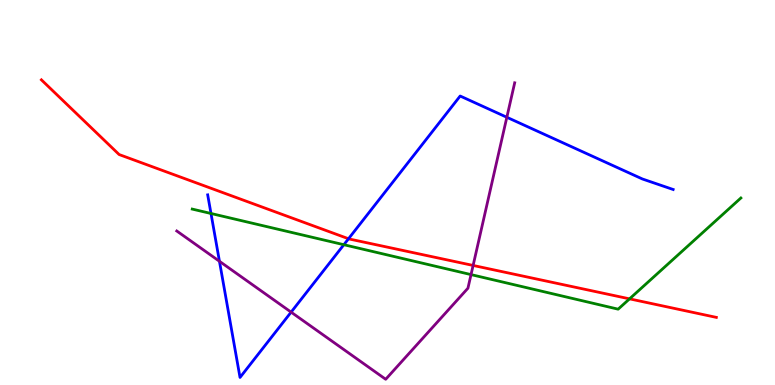[{'lines': ['blue', 'red'], 'intersections': [{'x': 4.5, 'y': 3.8}]}, {'lines': ['green', 'red'], 'intersections': [{'x': 8.12, 'y': 2.24}]}, {'lines': ['purple', 'red'], 'intersections': [{'x': 6.1, 'y': 3.11}]}, {'lines': ['blue', 'green'], 'intersections': [{'x': 2.72, 'y': 4.45}, {'x': 4.44, 'y': 3.64}]}, {'lines': ['blue', 'purple'], 'intersections': [{'x': 2.83, 'y': 3.21}, {'x': 3.76, 'y': 1.89}, {'x': 6.54, 'y': 6.95}]}, {'lines': ['green', 'purple'], 'intersections': [{'x': 6.08, 'y': 2.87}]}]